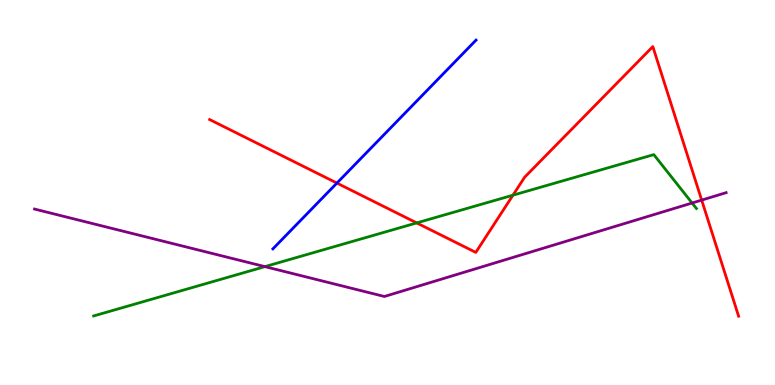[{'lines': ['blue', 'red'], 'intersections': [{'x': 4.35, 'y': 5.24}]}, {'lines': ['green', 'red'], 'intersections': [{'x': 5.38, 'y': 4.21}, {'x': 6.62, 'y': 4.93}]}, {'lines': ['purple', 'red'], 'intersections': [{'x': 9.05, 'y': 4.8}]}, {'lines': ['blue', 'green'], 'intersections': []}, {'lines': ['blue', 'purple'], 'intersections': []}, {'lines': ['green', 'purple'], 'intersections': [{'x': 3.42, 'y': 3.07}, {'x': 8.93, 'y': 4.73}]}]